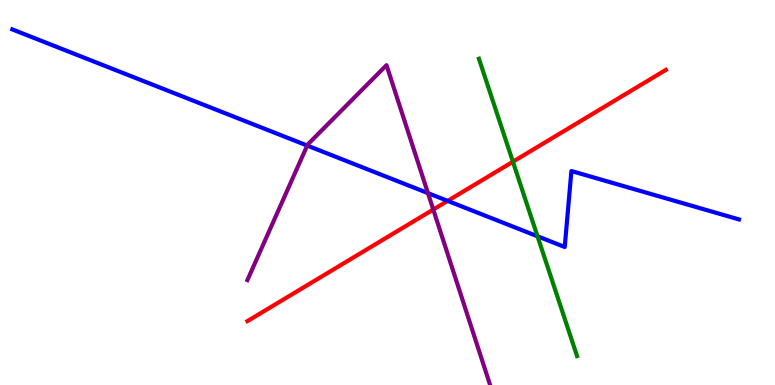[{'lines': ['blue', 'red'], 'intersections': [{'x': 5.78, 'y': 4.78}]}, {'lines': ['green', 'red'], 'intersections': [{'x': 6.62, 'y': 5.8}]}, {'lines': ['purple', 'red'], 'intersections': [{'x': 5.59, 'y': 4.56}]}, {'lines': ['blue', 'green'], 'intersections': [{'x': 6.94, 'y': 3.86}]}, {'lines': ['blue', 'purple'], 'intersections': [{'x': 3.96, 'y': 6.22}, {'x': 5.52, 'y': 4.98}]}, {'lines': ['green', 'purple'], 'intersections': []}]